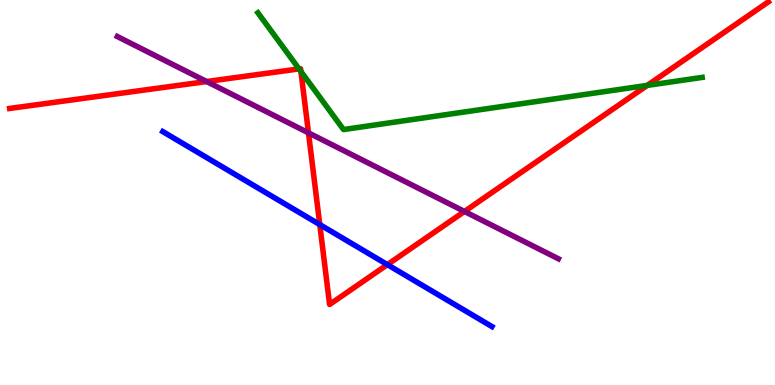[{'lines': ['blue', 'red'], 'intersections': [{'x': 4.13, 'y': 4.17}, {'x': 5.0, 'y': 3.13}]}, {'lines': ['green', 'red'], 'intersections': [{'x': 3.86, 'y': 8.21}, {'x': 3.88, 'y': 8.14}, {'x': 8.35, 'y': 7.78}]}, {'lines': ['purple', 'red'], 'intersections': [{'x': 2.67, 'y': 7.88}, {'x': 3.98, 'y': 6.55}, {'x': 5.99, 'y': 4.51}]}, {'lines': ['blue', 'green'], 'intersections': []}, {'lines': ['blue', 'purple'], 'intersections': []}, {'lines': ['green', 'purple'], 'intersections': []}]